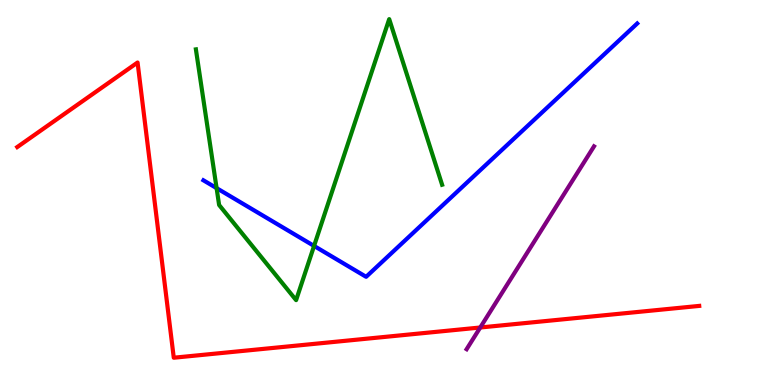[{'lines': ['blue', 'red'], 'intersections': []}, {'lines': ['green', 'red'], 'intersections': []}, {'lines': ['purple', 'red'], 'intersections': [{'x': 6.2, 'y': 1.49}]}, {'lines': ['blue', 'green'], 'intersections': [{'x': 2.79, 'y': 5.11}, {'x': 4.05, 'y': 3.61}]}, {'lines': ['blue', 'purple'], 'intersections': []}, {'lines': ['green', 'purple'], 'intersections': []}]